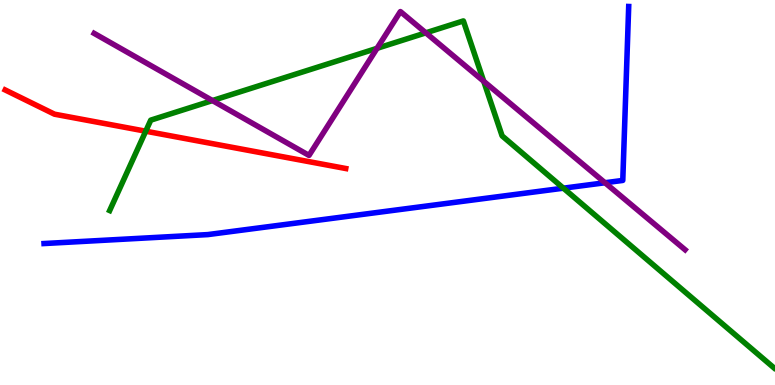[{'lines': ['blue', 'red'], 'intersections': []}, {'lines': ['green', 'red'], 'intersections': [{'x': 1.88, 'y': 6.59}]}, {'lines': ['purple', 'red'], 'intersections': []}, {'lines': ['blue', 'green'], 'intersections': [{'x': 7.27, 'y': 5.11}]}, {'lines': ['blue', 'purple'], 'intersections': [{'x': 7.81, 'y': 5.25}]}, {'lines': ['green', 'purple'], 'intersections': [{'x': 2.74, 'y': 7.39}, {'x': 4.86, 'y': 8.74}, {'x': 5.49, 'y': 9.15}, {'x': 6.24, 'y': 7.89}]}]